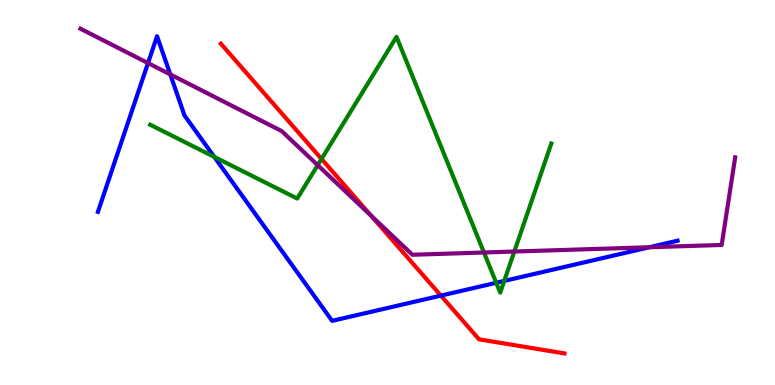[{'lines': ['blue', 'red'], 'intersections': [{'x': 5.69, 'y': 2.32}]}, {'lines': ['green', 'red'], 'intersections': [{'x': 4.15, 'y': 5.87}]}, {'lines': ['purple', 'red'], 'intersections': [{'x': 4.79, 'y': 4.4}]}, {'lines': ['blue', 'green'], 'intersections': [{'x': 2.76, 'y': 5.92}, {'x': 6.4, 'y': 2.66}, {'x': 6.51, 'y': 2.7}]}, {'lines': ['blue', 'purple'], 'intersections': [{'x': 1.91, 'y': 8.36}, {'x': 2.2, 'y': 8.07}, {'x': 8.38, 'y': 3.58}]}, {'lines': ['green', 'purple'], 'intersections': [{'x': 4.1, 'y': 5.71}, {'x': 6.24, 'y': 3.44}, {'x': 6.64, 'y': 3.47}]}]